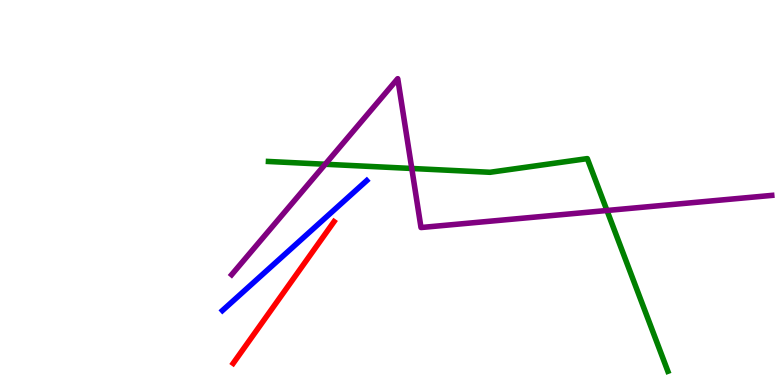[{'lines': ['blue', 'red'], 'intersections': []}, {'lines': ['green', 'red'], 'intersections': []}, {'lines': ['purple', 'red'], 'intersections': []}, {'lines': ['blue', 'green'], 'intersections': []}, {'lines': ['blue', 'purple'], 'intersections': []}, {'lines': ['green', 'purple'], 'intersections': [{'x': 4.2, 'y': 5.73}, {'x': 5.31, 'y': 5.62}, {'x': 7.83, 'y': 4.53}]}]